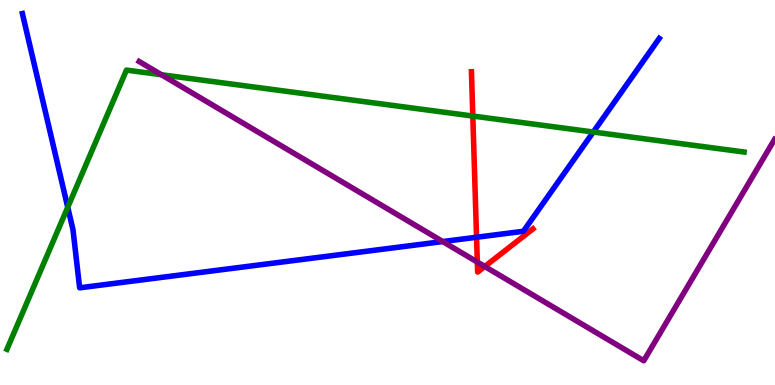[{'lines': ['blue', 'red'], 'intersections': [{'x': 6.15, 'y': 3.84}]}, {'lines': ['green', 'red'], 'intersections': [{'x': 6.1, 'y': 6.99}]}, {'lines': ['purple', 'red'], 'intersections': [{'x': 6.16, 'y': 3.19}, {'x': 6.26, 'y': 3.08}]}, {'lines': ['blue', 'green'], 'intersections': [{'x': 0.874, 'y': 4.62}, {'x': 7.66, 'y': 6.57}]}, {'lines': ['blue', 'purple'], 'intersections': [{'x': 5.71, 'y': 3.73}]}, {'lines': ['green', 'purple'], 'intersections': [{'x': 2.08, 'y': 8.06}]}]